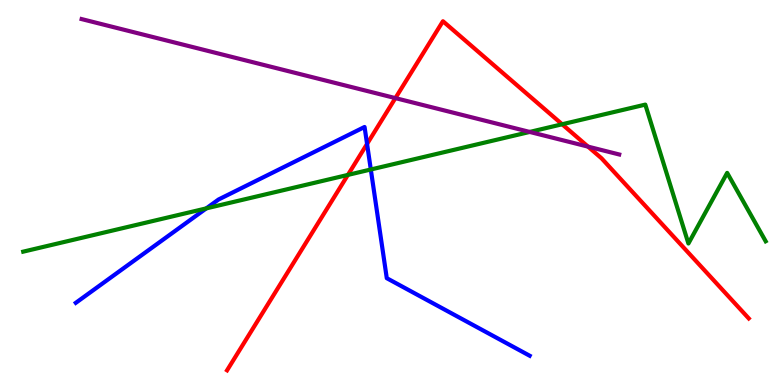[{'lines': ['blue', 'red'], 'intersections': [{'x': 4.74, 'y': 6.26}]}, {'lines': ['green', 'red'], 'intersections': [{'x': 4.49, 'y': 5.46}, {'x': 7.25, 'y': 6.77}]}, {'lines': ['purple', 'red'], 'intersections': [{'x': 5.1, 'y': 7.45}, {'x': 7.59, 'y': 6.19}]}, {'lines': ['blue', 'green'], 'intersections': [{'x': 2.66, 'y': 4.59}, {'x': 4.78, 'y': 5.6}]}, {'lines': ['blue', 'purple'], 'intersections': []}, {'lines': ['green', 'purple'], 'intersections': [{'x': 6.83, 'y': 6.57}]}]